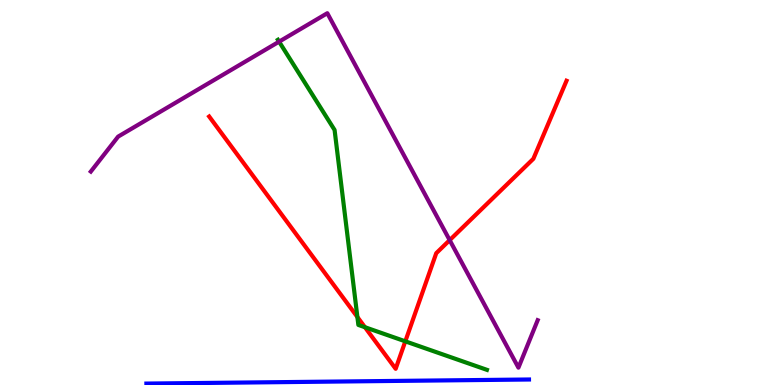[{'lines': ['blue', 'red'], 'intersections': []}, {'lines': ['green', 'red'], 'intersections': [{'x': 4.61, 'y': 1.77}, {'x': 4.71, 'y': 1.5}, {'x': 5.23, 'y': 1.13}]}, {'lines': ['purple', 'red'], 'intersections': [{'x': 5.8, 'y': 3.76}]}, {'lines': ['blue', 'green'], 'intersections': []}, {'lines': ['blue', 'purple'], 'intersections': []}, {'lines': ['green', 'purple'], 'intersections': [{'x': 3.6, 'y': 8.92}]}]